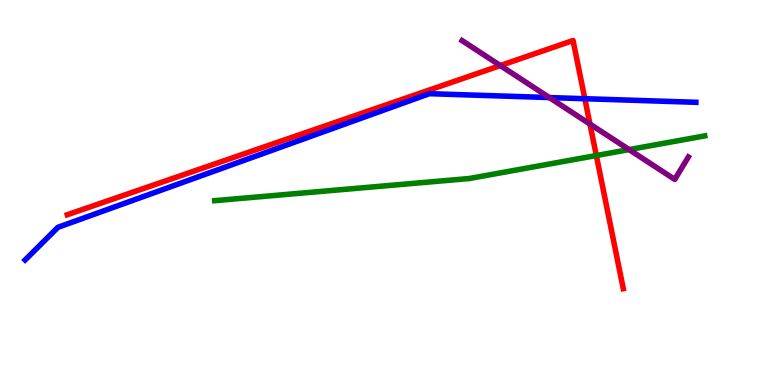[{'lines': ['blue', 'red'], 'intersections': [{'x': 7.55, 'y': 7.44}]}, {'lines': ['green', 'red'], 'intersections': [{'x': 7.69, 'y': 5.96}]}, {'lines': ['purple', 'red'], 'intersections': [{'x': 6.46, 'y': 8.3}, {'x': 7.61, 'y': 6.78}]}, {'lines': ['blue', 'green'], 'intersections': []}, {'lines': ['blue', 'purple'], 'intersections': [{'x': 7.09, 'y': 7.47}]}, {'lines': ['green', 'purple'], 'intersections': [{'x': 8.12, 'y': 6.11}]}]